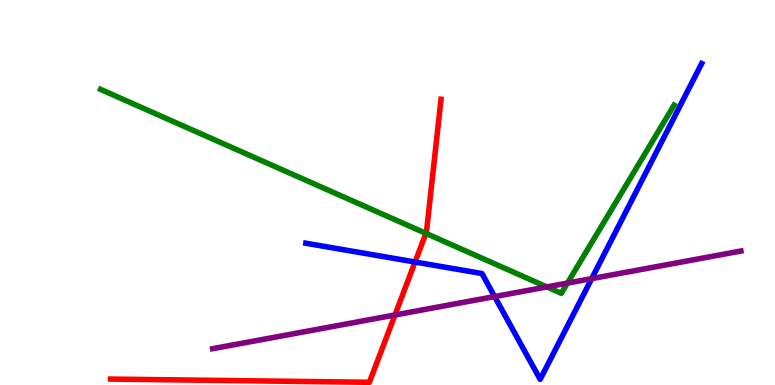[{'lines': ['blue', 'red'], 'intersections': [{'x': 5.36, 'y': 3.19}]}, {'lines': ['green', 'red'], 'intersections': [{'x': 5.5, 'y': 3.94}]}, {'lines': ['purple', 'red'], 'intersections': [{'x': 5.1, 'y': 1.82}]}, {'lines': ['blue', 'green'], 'intersections': []}, {'lines': ['blue', 'purple'], 'intersections': [{'x': 6.38, 'y': 2.3}, {'x': 7.63, 'y': 2.76}]}, {'lines': ['green', 'purple'], 'intersections': [{'x': 7.06, 'y': 2.55}, {'x': 7.32, 'y': 2.65}]}]